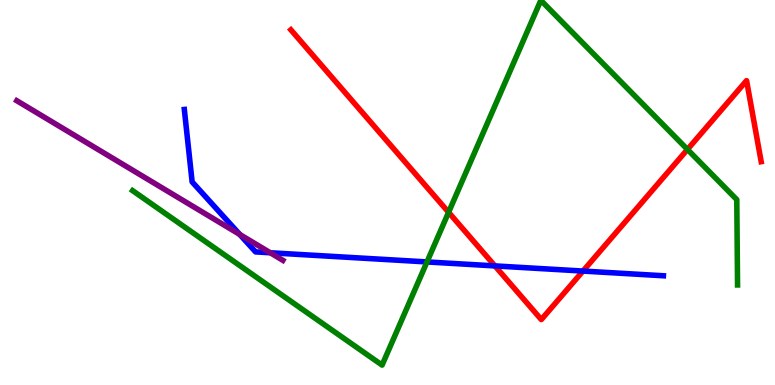[{'lines': ['blue', 'red'], 'intersections': [{'x': 6.39, 'y': 3.09}, {'x': 7.52, 'y': 2.96}]}, {'lines': ['green', 'red'], 'intersections': [{'x': 5.79, 'y': 4.49}, {'x': 8.87, 'y': 6.12}]}, {'lines': ['purple', 'red'], 'intersections': []}, {'lines': ['blue', 'green'], 'intersections': [{'x': 5.51, 'y': 3.2}]}, {'lines': ['blue', 'purple'], 'intersections': [{'x': 3.09, 'y': 3.91}, {'x': 3.49, 'y': 3.43}]}, {'lines': ['green', 'purple'], 'intersections': []}]